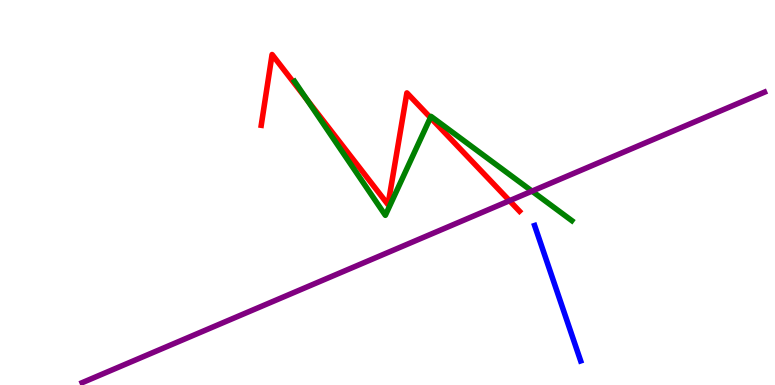[{'lines': ['blue', 'red'], 'intersections': []}, {'lines': ['green', 'red'], 'intersections': [{'x': 3.96, 'y': 7.42}, {'x': 5.55, 'y': 6.95}]}, {'lines': ['purple', 'red'], 'intersections': [{'x': 6.57, 'y': 4.79}]}, {'lines': ['blue', 'green'], 'intersections': []}, {'lines': ['blue', 'purple'], 'intersections': []}, {'lines': ['green', 'purple'], 'intersections': [{'x': 6.86, 'y': 5.04}]}]